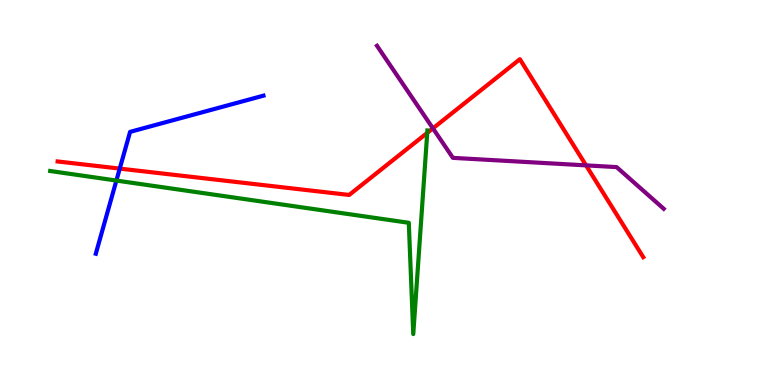[{'lines': ['blue', 'red'], 'intersections': [{'x': 1.55, 'y': 5.62}]}, {'lines': ['green', 'red'], 'intersections': [{'x': 5.51, 'y': 6.55}]}, {'lines': ['purple', 'red'], 'intersections': [{'x': 5.59, 'y': 6.67}, {'x': 7.56, 'y': 5.7}]}, {'lines': ['blue', 'green'], 'intersections': [{'x': 1.5, 'y': 5.31}]}, {'lines': ['blue', 'purple'], 'intersections': []}, {'lines': ['green', 'purple'], 'intersections': []}]